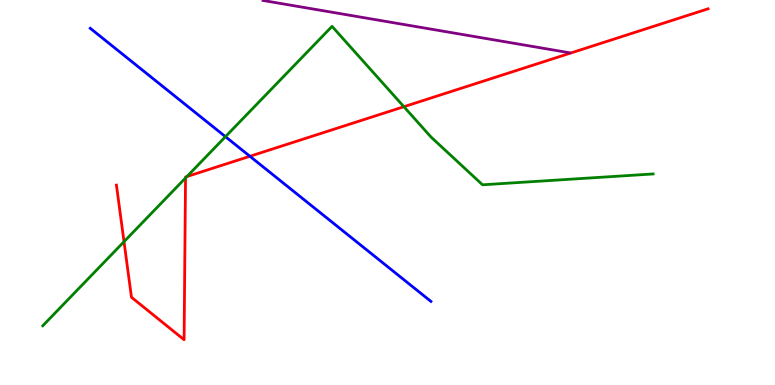[{'lines': ['blue', 'red'], 'intersections': [{'x': 3.22, 'y': 5.94}]}, {'lines': ['green', 'red'], 'intersections': [{'x': 1.6, 'y': 3.72}, {'x': 2.39, 'y': 5.38}, {'x': 2.41, 'y': 5.41}, {'x': 5.21, 'y': 7.23}]}, {'lines': ['purple', 'red'], 'intersections': []}, {'lines': ['blue', 'green'], 'intersections': [{'x': 2.91, 'y': 6.45}]}, {'lines': ['blue', 'purple'], 'intersections': []}, {'lines': ['green', 'purple'], 'intersections': []}]